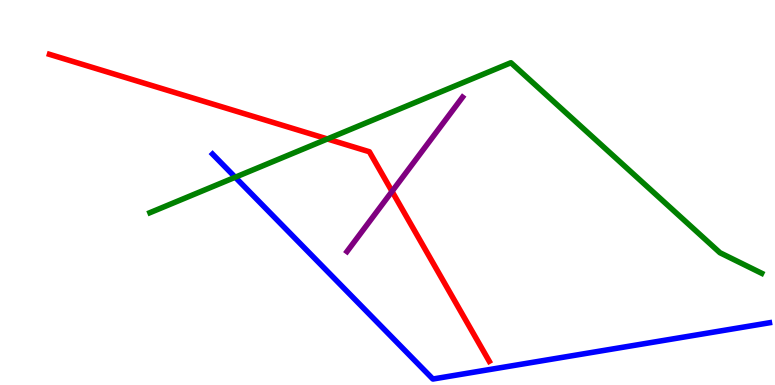[{'lines': ['blue', 'red'], 'intersections': []}, {'lines': ['green', 'red'], 'intersections': [{'x': 4.22, 'y': 6.39}]}, {'lines': ['purple', 'red'], 'intersections': [{'x': 5.06, 'y': 5.03}]}, {'lines': ['blue', 'green'], 'intersections': [{'x': 3.04, 'y': 5.4}]}, {'lines': ['blue', 'purple'], 'intersections': []}, {'lines': ['green', 'purple'], 'intersections': []}]